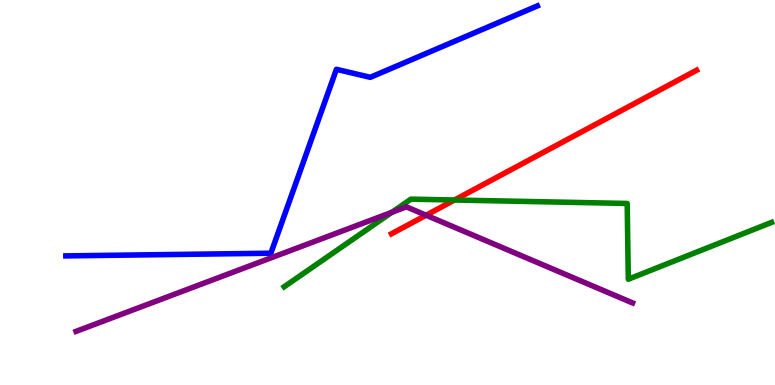[{'lines': ['blue', 'red'], 'intersections': []}, {'lines': ['green', 'red'], 'intersections': [{'x': 5.86, 'y': 4.8}]}, {'lines': ['purple', 'red'], 'intersections': [{'x': 5.5, 'y': 4.41}]}, {'lines': ['blue', 'green'], 'intersections': []}, {'lines': ['blue', 'purple'], 'intersections': []}, {'lines': ['green', 'purple'], 'intersections': [{'x': 5.06, 'y': 4.49}]}]